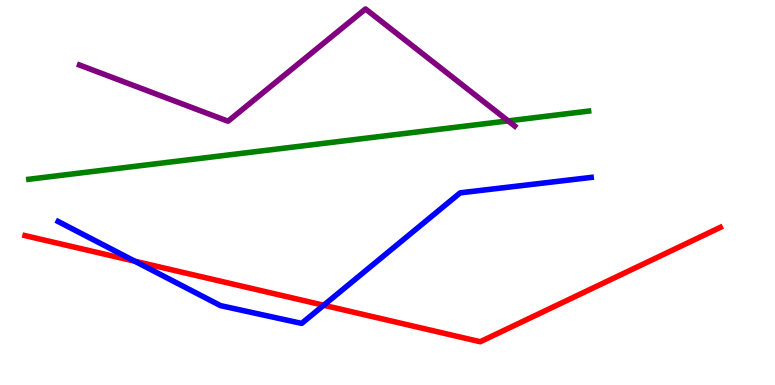[{'lines': ['blue', 'red'], 'intersections': [{'x': 1.74, 'y': 3.22}, {'x': 4.18, 'y': 2.07}]}, {'lines': ['green', 'red'], 'intersections': []}, {'lines': ['purple', 'red'], 'intersections': []}, {'lines': ['blue', 'green'], 'intersections': []}, {'lines': ['blue', 'purple'], 'intersections': []}, {'lines': ['green', 'purple'], 'intersections': [{'x': 6.56, 'y': 6.86}]}]